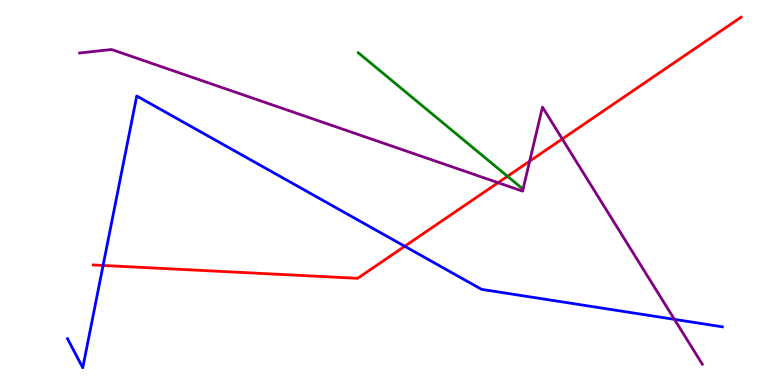[{'lines': ['blue', 'red'], 'intersections': [{'x': 1.33, 'y': 3.11}, {'x': 5.22, 'y': 3.6}]}, {'lines': ['green', 'red'], 'intersections': [{'x': 6.55, 'y': 5.42}]}, {'lines': ['purple', 'red'], 'intersections': [{'x': 6.43, 'y': 5.25}, {'x': 6.83, 'y': 5.81}, {'x': 7.26, 'y': 6.39}]}, {'lines': ['blue', 'green'], 'intersections': []}, {'lines': ['blue', 'purple'], 'intersections': [{'x': 8.7, 'y': 1.7}]}, {'lines': ['green', 'purple'], 'intersections': []}]